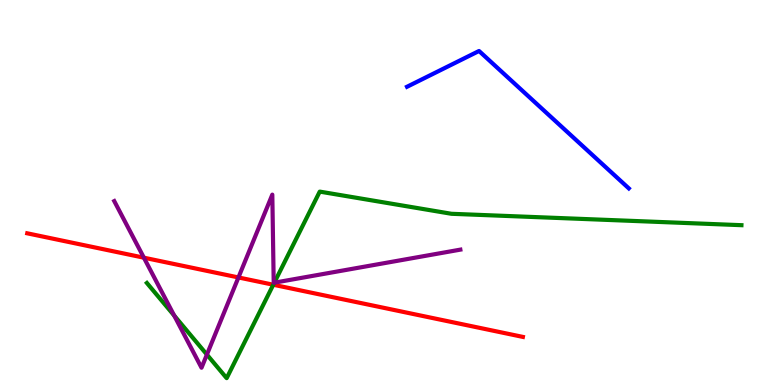[{'lines': ['blue', 'red'], 'intersections': []}, {'lines': ['green', 'red'], 'intersections': [{'x': 3.53, 'y': 2.6}]}, {'lines': ['purple', 'red'], 'intersections': [{'x': 1.86, 'y': 3.31}, {'x': 3.08, 'y': 2.79}]}, {'lines': ['blue', 'green'], 'intersections': []}, {'lines': ['blue', 'purple'], 'intersections': []}, {'lines': ['green', 'purple'], 'intersections': [{'x': 2.25, 'y': 1.8}, {'x': 2.67, 'y': 0.79}, {'x': 3.54, 'y': 2.66}]}]